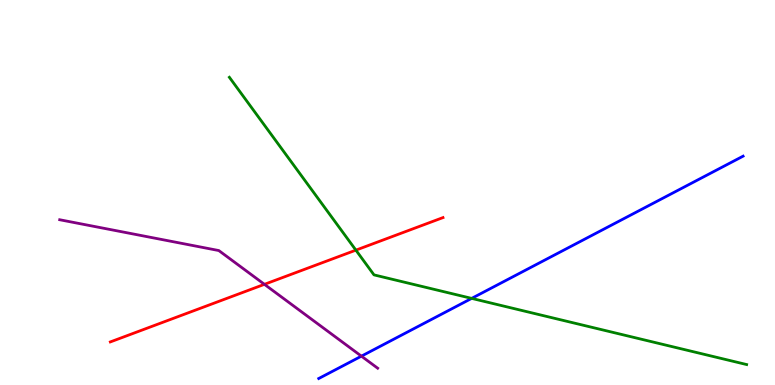[{'lines': ['blue', 'red'], 'intersections': []}, {'lines': ['green', 'red'], 'intersections': [{'x': 4.59, 'y': 3.5}]}, {'lines': ['purple', 'red'], 'intersections': [{'x': 3.41, 'y': 2.61}]}, {'lines': ['blue', 'green'], 'intersections': [{'x': 6.09, 'y': 2.25}]}, {'lines': ['blue', 'purple'], 'intersections': [{'x': 4.66, 'y': 0.749}]}, {'lines': ['green', 'purple'], 'intersections': []}]